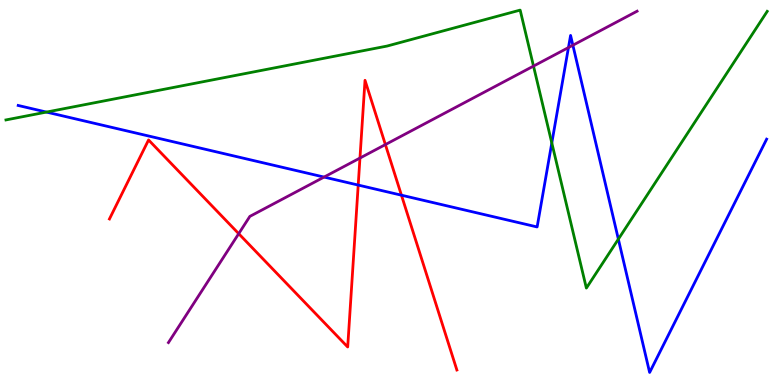[{'lines': ['blue', 'red'], 'intersections': [{'x': 4.62, 'y': 5.19}, {'x': 5.18, 'y': 4.93}]}, {'lines': ['green', 'red'], 'intersections': []}, {'lines': ['purple', 'red'], 'intersections': [{'x': 3.08, 'y': 3.93}, {'x': 4.64, 'y': 5.89}, {'x': 4.97, 'y': 6.24}]}, {'lines': ['blue', 'green'], 'intersections': [{'x': 0.599, 'y': 7.09}, {'x': 7.12, 'y': 6.29}, {'x': 7.98, 'y': 3.79}]}, {'lines': ['blue', 'purple'], 'intersections': [{'x': 4.18, 'y': 5.4}, {'x': 7.33, 'y': 8.76}, {'x': 7.39, 'y': 8.83}]}, {'lines': ['green', 'purple'], 'intersections': [{'x': 6.88, 'y': 8.28}]}]